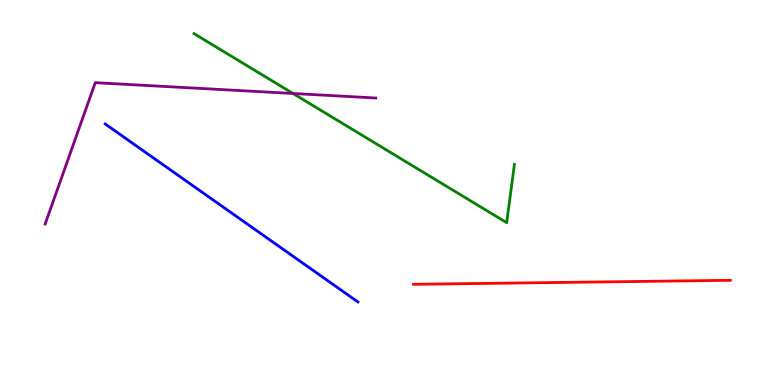[{'lines': ['blue', 'red'], 'intersections': []}, {'lines': ['green', 'red'], 'intersections': []}, {'lines': ['purple', 'red'], 'intersections': []}, {'lines': ['blue', 'green'], 'intersections': []}, {'lines': ['blue', 'purple'], 'intersections': []}, {'lines': ['green', 'purple'], 'intersections': [{'x': 3.78, 'y': 7.57}]}]